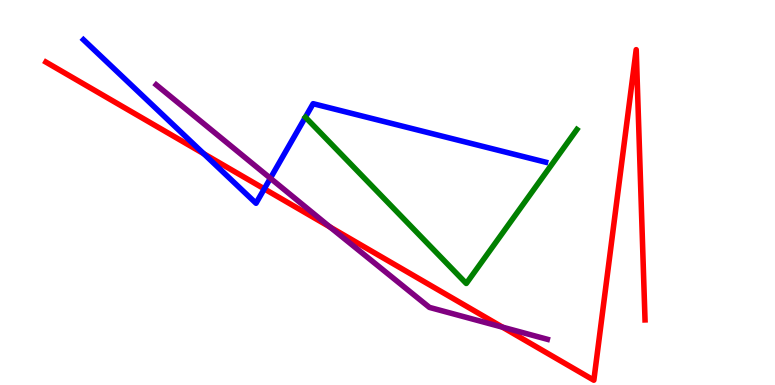[{'lines': ['blue', 'red'], 'intersections': [{'x': 2.63, 'y': 6.01}, {'x': 3.41, 'y': 5.09}]}, {'lines': ['green', 'red'], 'intersections': []}, {'lines': ['purple', 'red'], 'intersections': [{'x': 4.26, 'y': 4.1}, {'x': 6.48, 'y': 1.5}]}, {'lines': ['blue', 'green'], 'intersections': []}, {'lines': ['blue', 'purple'], 'intersections': [{'x': 3.49, 'y': 5.37}]}, {'lines': ['green', 'purple'], 'intersections': []}]